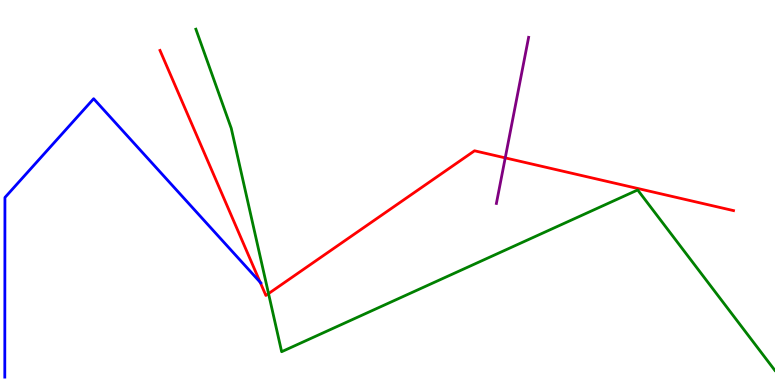[{'lines': ['blue', 'red'], 'intersections': [{'x': 3.36, 'y': 2.67}]}, {'lines': ['green', 'red'], 'intersections': [{'x': 3.46, 'y': 2.37}]}, {'lines': ['purple', 'red'], 'intersections': [{'x': 6.52, 'y': 5.9}]}, {'lines': ['blue', 'green'], 'intersections': []}, {'lines': ['blue', 'purple'], 'intersections': []}, {'lines': ['green', 'purple'], 'intersections': []}]